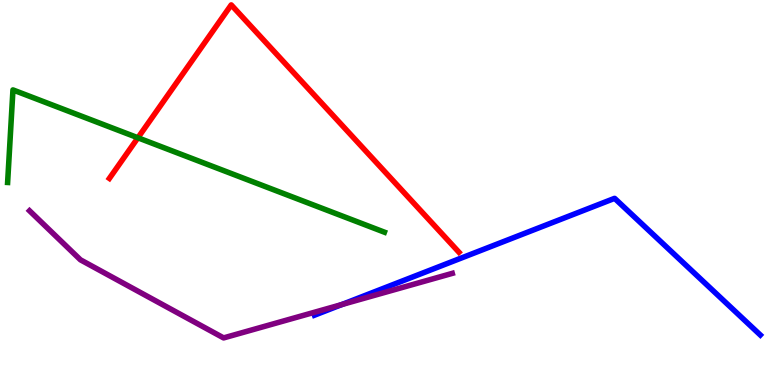[{'lines': ['blue', 'red'], 'intersections': []}, {'lines': ['green', 'red'], 'intersections': [{'x': 1.78, 'y': 6.42}]}, {'lines': ['purple', 'red'], 'intersections': []}, {'lines': ['blue', 'green'], 'intersections': []}, {'lines': ['blue', 'purple'], 'intersections': [{'x': 4.41, 'y': 2.09}]}, {'lines': ['green', 'purple'], 'intersections': []}]